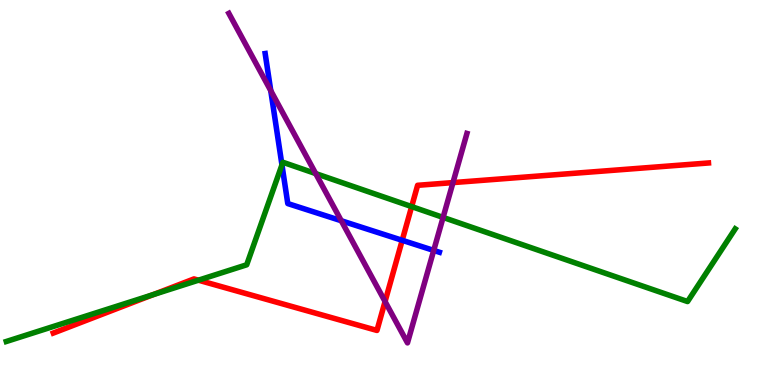[{'lines': ['blue', 'red'], 'intersections': [{'x': 5.19, 'y': 3.76}]}, {'lines': ['green', 'red'], 'intersections': [{'x': 1.98, 'y': 2.35}, {'x': 2.56, 'y': 2.72}, {'x': 5.31, 'y': 4.63}]}, {'lines': ['purple', 'red'], 'intersections': [{'x': 4.97, 'y': 2.17}, {'x': 5.84, 'y': 5.26}]}, {'lines': ['blue', 'green'], 'intersections': [{'x': 3.64, 'y': 5.72}]}, {'lines': ['blue', 'purple'], 'intersections': [{'x': 3.49, 'y': 7.64}, {'x': 4.4, 'y': 4.27}, {'x': 5.6, 'y': 3.5}]}, {'lines': ['green', 'purple'], 'intersections': [{'x': 4.07, 'y': 5.49}, {'x': 5.72, 'y': 4.35}]}]